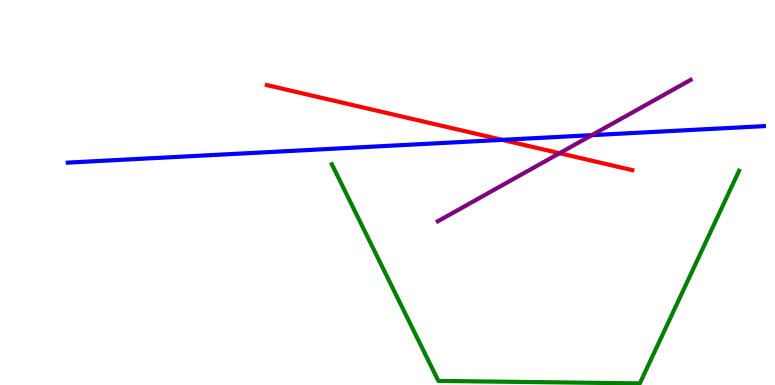[{'lines': ['blue', 'red'], 'intersections': [{'x': 6.48, 'y': 6.37}]}, {'lines': ['green', 'red'], 'intersections': []}, {'lines': ['purple', 'red'], 'intersections': [{'x': 7.22, 'y': 6.02}]}, {'lines': ['blue', 'green'], 'intersections': []}, {'lines': ['blue', 'purple'], 'intersections': [{'x': 7.64, 'y': 6.49}]}, {'lines': ['green', 'purple'], 'intersections': []}]